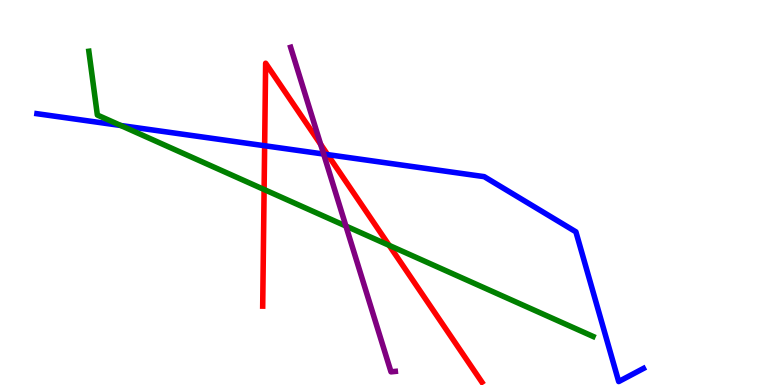[{'lines': ['blue', 'red'], 'intersections': [{'x': 3.41, 'y': 6.21}, {'x': 4.23, 'y': 5.98}]}, {'lines': ['green', 'red'], 'intersections': [{'x': 3.41, 'y': 5.08}, {'x': 5.02, 'y': 3.63}]}, {'lines': ['purple', 'red'], 'intersections': [{'x': 4.14, 'y': 6.25}]}, {'lines': ['blue', 'green'], 'intersections': [{'x': 1.56, 'y': 6.74}]}, {'lines': ['blue', 'purple'], 'intersections': [{'x': 4.18, 'y': 6.0}]}, {'lines': ['green', 'purple'], 'intersections': [{'x': 4.46, 'y': 4.13}]}]